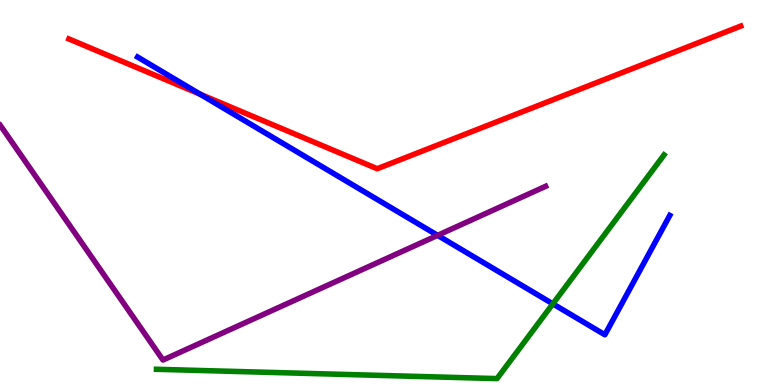[{'lines': ['blue', 'red'], 'intersections': [{'x': 2.58, 'y': 7.55}]}, {'lines': ['green', 'red'], 'intersections': []}, {'lines': ['purple', 'red'], 'intersections': []}, {'lines': ['blue', 'green'], 'intersections': [{'x': 7.13, 'y': 2.11}]}, {'lines': ['blue', 'purple'], 'intersections': [{'x': 5.65, 'y': 3.89}]}, {'lines': ['green', 'purple'], 'intersections': []}]